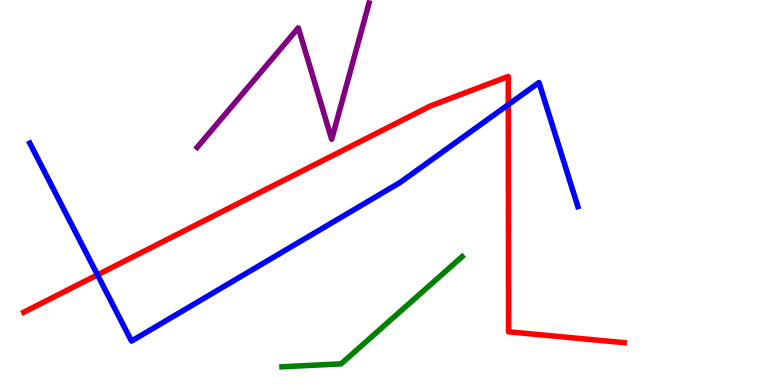[{'lines': ['blue', 'red'], 'intersections': [{'x': 1.26, 'y': 2.86}, {'x': 6.56, 'y': 7.28}]}, {'lines': ['green', 'red'], 'intersections': []}, {'lines': ['purple', 'red'], 'intersections': []}, {'lines': ['blue', 'green'], 'intersections': []}, {'lines': ['blue', 'purple'], 'intersections': []}, {'lines': ['green', 'purple'], 'intersections': []}]